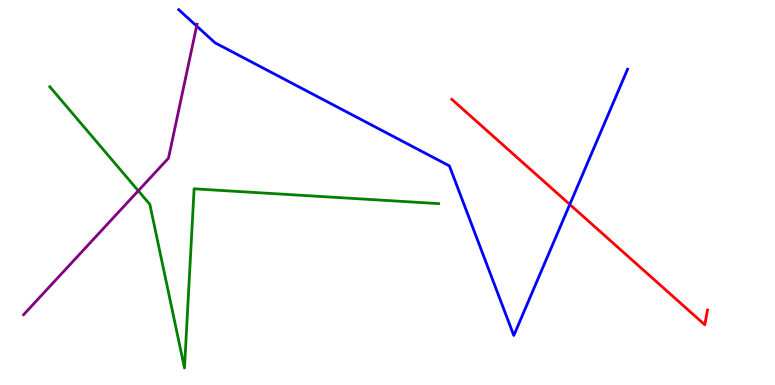[{'lines': ['blue', 'red'], 'intersections': [{'x': 7.35, 'y': 4.69}]}, {'lines': ['green', 'red'], 'intersections': []}, {'lines': ['purple', 'red'], 'intersections': []}, {'lines': ['blue', 'green'], 'intersections': []}, {'lines': ['blue', 'purple'], 'intersections': [{'x': 2.54, 'y': 9.32}]}, {'lines': ['green', 'purple'], 'intersections': [{'x': 1.78, 'y': 5.04}]}]